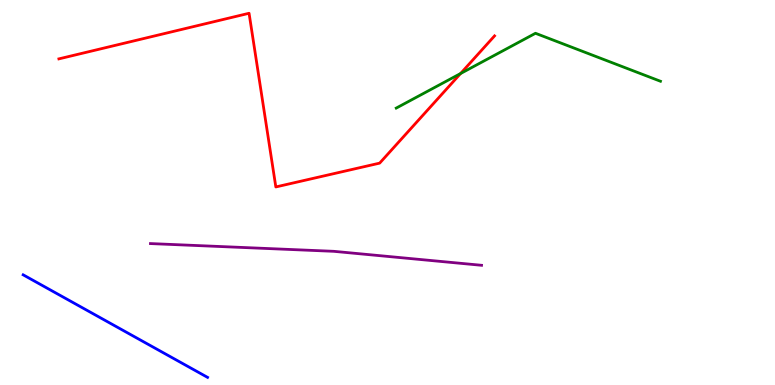[{'lines': ['blue', 'red'], 'intersections': []}, {'lines': ['green', 'red'], 'intersections': [{'x': 5.94, 'y': 8.09}]}, {'lines': ['purple', 'red'], 'intersections': []}, {'lines': ['blue', 'green'], 'intersections': []}, {'lines': ['blue', 'purple'], 'intersections': []}, {'lines': ['green', 'purple'], 'intersections': []}]